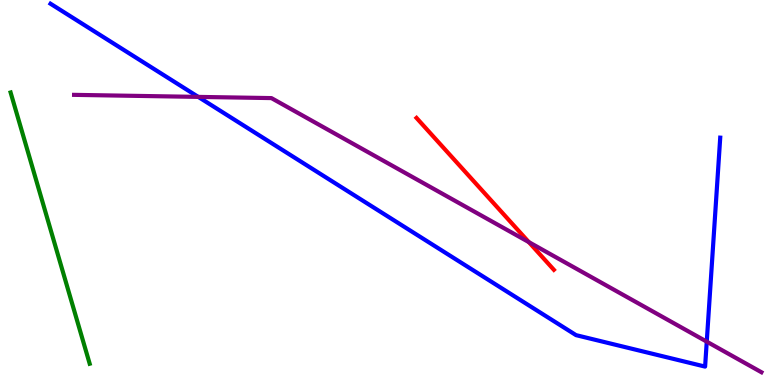[{'lines': ['blue', 'red'], 'intersections': []}, {'lines': ['green', 'red'], 'intersections': []}, {'lines': ['purple', 'red'], 'intersections': [{'x': 6.82, 'y': 3.71}]}, {'lines': ['blue', 'green'], 'intersections': []}, {'lines': ['blue', 'purple'], 'intersections': [{'x': 2.56, 'y': 7.48}, {'x': 9.12, 'y': 1.13}]}, {'lines': ['green', 'purple'], 'intersections': []}]